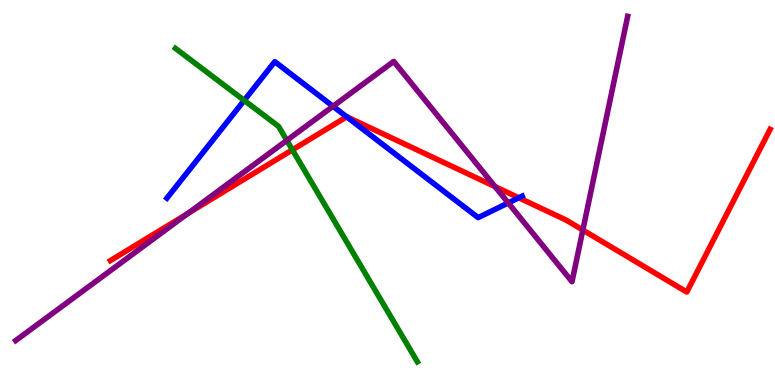[{'lines': ['blue', 'red'], 'intersections': [{'x': 4.47, 'y': 6.97}, {'x': 6.69, 'y': 4.86}]}, {'lines': ['green', 'red'], 'intersections': [{'x': 3.77, 'y': 6.11}]}, {'lines': ['purple', 'red'], 'intersections': [{'x': 2.42, 'y': 4.45}, {'x': 6.39, 'y': 5.15}, {'x': 7.52, 'y': 4.02}]}, {'lines': ['blue', 'green'], 'intersections': [{'x': 3.15, 'y': 7.39}]}, {'lines': ['blue', 'purple'], 'intersections': [{'x': 4.3, 'y': 7.24}, {'x': 6.56, 'y': 4.73}]}, {'lines': ['green', 'purple'], 'intersections': [{'x': 3.7, 'y': 6.35}]}]